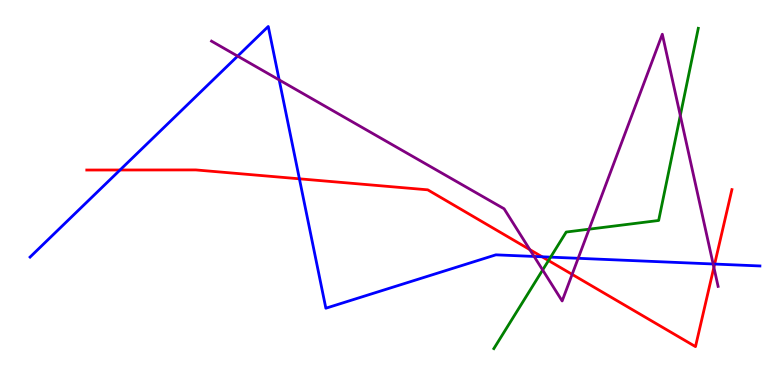[{'lines': ['blue', 'red'], 'intersections': [{'x': 1.55, 'y': 5.58}, {'x': 3.86, 'y': 5.36}, {'x': 6.99, 'y': 3.33}, {'x': 9.22, 'y': 3.14}]}, {'lines': ['green', 'red'], 'intersections': [{'x': 7.08, 'y': 3.23}]}, {'lines': ['purple', 'red'], 'intersections': [{'x': 6.84, 'y': 3.52}, {'x': 7.38, 'y': 2.87}, {'x': 9.21, 'y': 3.06}]}, {'lines': ['blue', 'green'], 'intersections': [{'x': 7.1, 'y': 3.32}]}, {'lines': ['blue', 'purple'], 'intersections': [{'x': 3.07, 'y': 8.54}, {'x': 3.6, 'y': 7.92}, {'x': 6.89, 'y': 3.34}, {'x': 7.46, 'y': 3.29}, {'x': 9.2, 'y': 3.14}]}, {'lines': ['green', 'purple'], 'intersections': [{'x': 7.0, 'y': 2.99}, {'x': 7.6, 'y': 4.05}, {'x': 8.78, 'y': 7.0}]}]